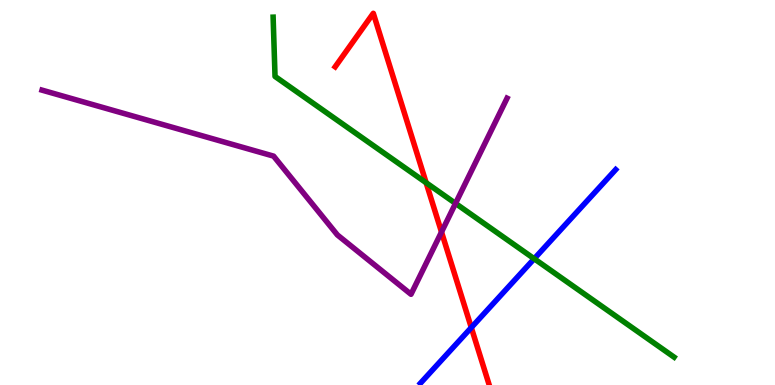[{'lines': ['blue', 'red'], 'intersections': [{'x': 6.08, 'y': 1.49}]}, {'lines': ['green', 'red'], 'intersections': [{'x': 5.5, 'y': 5.25}]}, {'lines': ['purple', 'red'], 'intersections': [{'x': 5.7, 'y': 3.97}]}, {'lines': ['blue', 'green'], 'intersections': [{'x': 6.89, 'y': 3.28}]}, {'lines': ['blue', 'purple'], 'intersections': []}, {'lines': ['green', 'purple'], 'intersections': [{'x': 5.88, 'y': 4.72}]}]